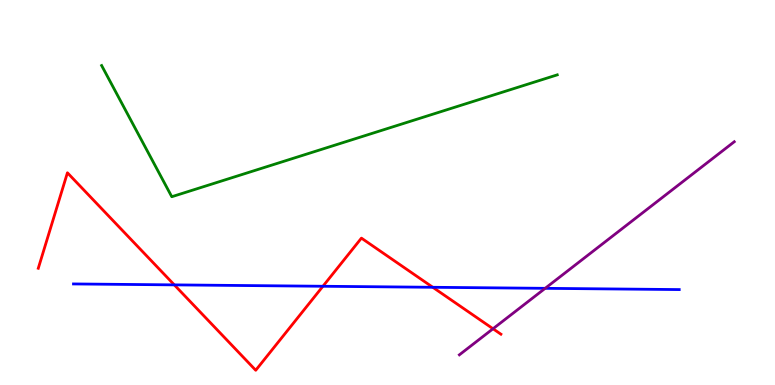[{'lines': ['blue', 'red'], 'intersections': [{'x': 2.25, 'y': 2.6}, {'x': 4.17, 'y': 2.56}, {'x': 5.58, 'y': 2.54}]}, {'lines': ['green', 'red'], 'intersections': []}, {'lines': ['purple', 'red'], 'intersections': [{'x': 6.36, 'y': 1.46}]}, {'lines': ['blue', 'green'], 'intersections': []}, {'lines': ['blue', 'purple'], 'intersections': [{'x': 7.03, 'y': 2.51}]}, {'lines': ['green', 'purple'], 'intersections': []}]